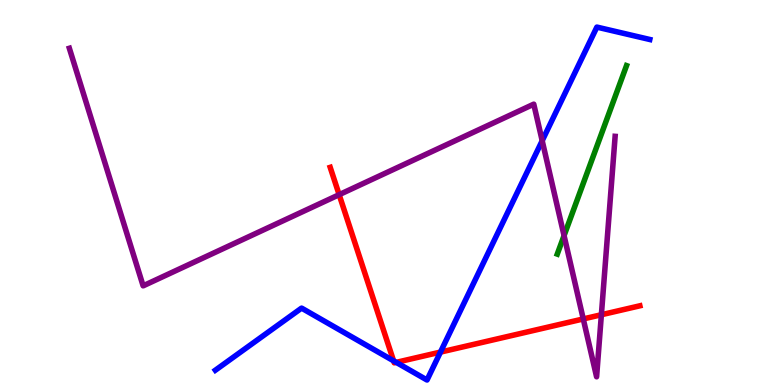[{'lines': ['blue', 'red'], 'intersections': [{'x': 5.08, 'y': 0.628}, {'x': 5.11, 'y': 0.588}, {'x': 5.68, 'y': 0.855}]}, {'lines': ['green', 'red'], 'intersections': []}, {'lines': ['purple', 'red'], 'intersections': [{'x': 4.38, 'y': 4.94}, {'x': 7.53, 'y': 1.72}, {'x': 7.76, 'y': 1.83}]}, {'lines': ['blue', 'green'], 'intersections': []}, {'lines': ['blue', 'purple'], 'intersections': [{'x': 7.0, 'y': 6.34}]}, {'lines': ['green', 'purple'], 'intersections': [{'x': 7.28, 'y': 3.88}]}]